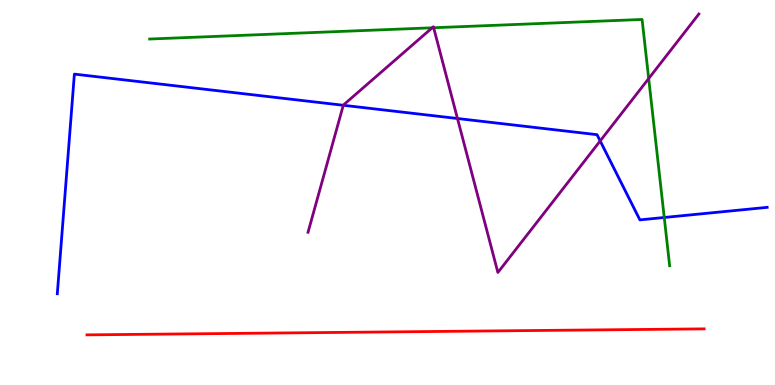[{'lines': ['blue', 'red'], 'intersections': []}, {'lines': ['green', 'red'], 'intersections': []}, {'lines': ['purple', 'red'], 'intersections': []}, {'lines': ['blue', 'green'], 'intersections': [{'x': 8.57, 'y': 4.35}]}, {'lines': ['blue', 'purple'], 'intersections': [{'x': 4.43, 'y': 7.27}, {'x': 5.9, 'y': 6.92}, {'x': 7.74, 'y': 6.34}]}, {'lines': ['green', 'purple'], 'intersections': [{'x': 5.58, 'y': 9.28}, {'x': 5.6, 'y': 9.28}, {'x': 8.37, 'y': 7.96}]}]